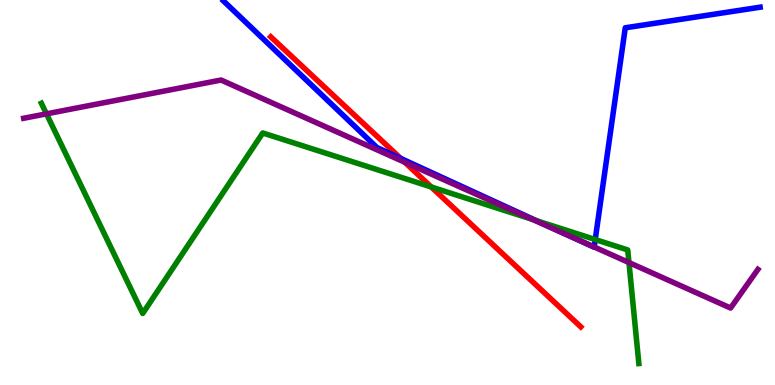[{'lines': ['blue', 'red'], 'intersections': [{'x': 5.17, 'y': 5.88}]}, {'lines': ['green', 'red'], 'intersections': [{'x': 5.56, 'y': 5.14}]}, {'lines': ['purple', 'red'], 'intersections': [{'x': 5.22, 'y': 5.79}]}, {'lines': ['blue', 'green'], 'intersections': [{'x': 6.92, 'y': 4.27}, {'x': 7.68, 'y': 3.78}]}, {'lines': ['blue', 'purple'], 'intersections': [{'x': 7.44, 'y': 3.79}, {'x': 7.67, 'y': 3.58}]}, {'lines': ['green', 'purple'], 'intersections': [{'x': 0.6, 'y': 7.04}, {'x': 6.87, 'y': 4.3}, {'x': 8.12, 'y': 3.18}]}]